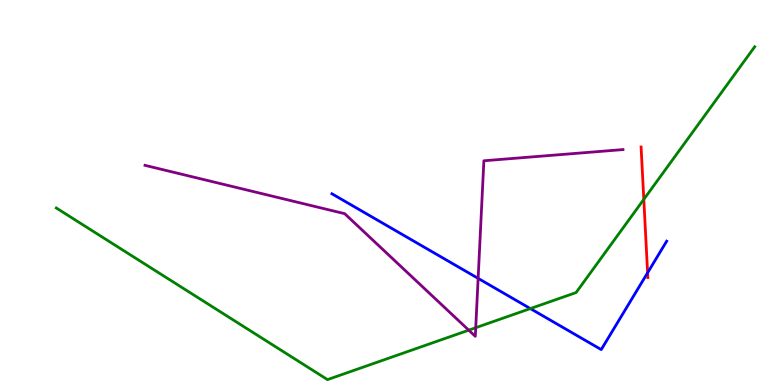[{'lines': ['blue', 'red'], 'intersections': [{'x': 8.36, 'y': 2.92}]}, {'lines': ['green', 'red'], 'intersections': [{'x': 8.31, 'y': 4.82}]}, {'lines': ['purple', 'red'], 'intersections': []}, {'lines': ['blue', 'green'], 'intersections': [{'x': 6.84, 'y': 1.98}]}, {'lines': ['blue', 'purple'], 'intersections': [{'x': 6.17, 'y': 2.77}]}, {'lines': ['green', 'purple'], 'intersections': [{'x': 6.05, 'y': 1.42}, {'x': 6.14, 'y': 1.49}]}]